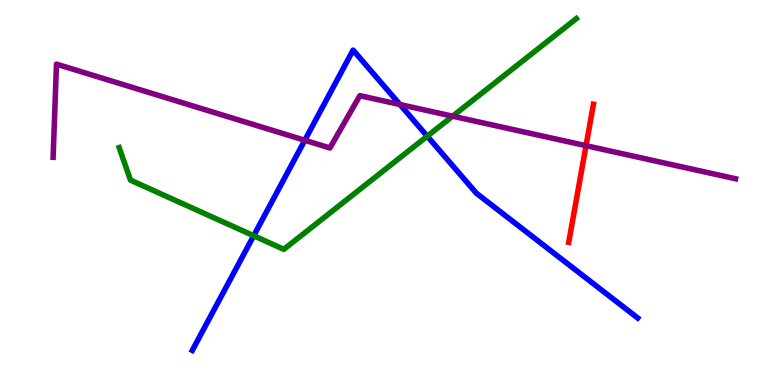[{'lines': ['blue', 'red'], 'intersections': []}, {'lines': ['green', 'red'], 'intersections': []}, {'lines': ['purple', 'red'], 'intersections': [{'x': 7.56, 'y': 6.22}]}, {'lines': ['blue', 'green'], 'intersections': [{'x': 3.27, 'y': 3.88}, {'x': 5.51, 'y': 6.46}]}, {'lines': ['blue', 'purple'], 'intersections': [{'x': 3.93, 'y': 6.36}, {'x': 5.16, 'y': 7.28}]}, {'lines': ['green', 'purple'], 'intersections': [{'x': 5.84, 'y': 6.98}]}]